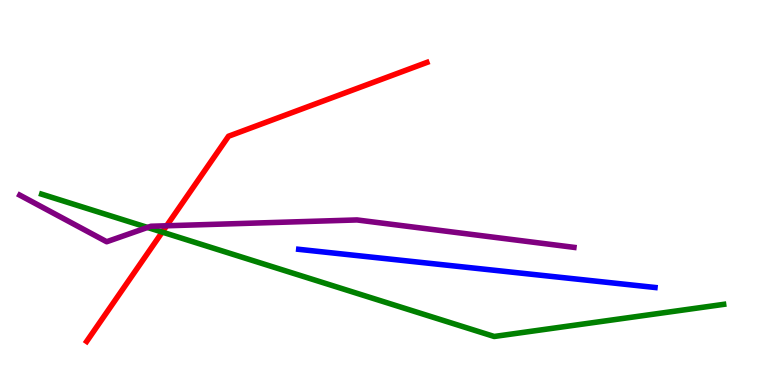[{'lines': ['blue', 'red'], 'intersections': []}, {'lines': ['green', 'red'], 'intersections': [{'x': 2.09, 'y': 3.97}]}, {'lines': ['purple', 'red'], 'intersections': [{'x': 2.15, 'y': 4.14}]}, {'lines': ['blue', 'green'], 'intersections': []}, {'lines': ['blue', 'purple'], 'intersections': []}, {'lines': ['green', 'purple'], 'intersections': [{'x': 1.9, 'y': 4.09}]}]